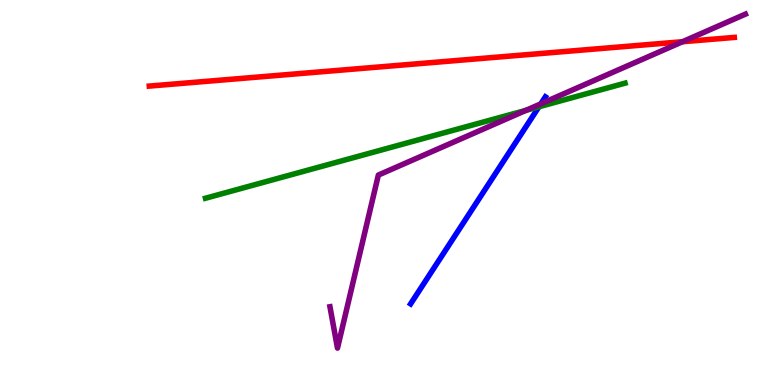[{'lines': ['blue', 'red'], 'intersections': []}, {'lines': ['green', 'red'], 'intersections': []}, {'lines': ['purple', 'red'], 'intersections': [{'x': 8.81, 'y': 8.92}]}, {'lines': ['blue', 'green'], 'intersections': [{'x': 6.95, 'y': 7.23}]}, {'lines': ['blue', 'purple'], 'intersections': [{'x': 6.98, 'y': 7.3}]}, {'lines': ['green', 'purple'], 'intersections': [{'x': 6.79, 'y': 7.13}]}]